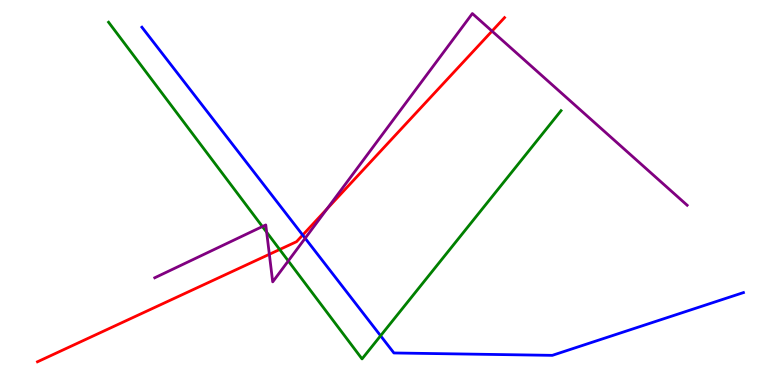[{'lines': ['blue', 'red'], 'intersections': [{'x': 3.91, 'y': 3.89}]}, {'lines': ['green', 'red'], 'intersections': [{'x': 3.61, 'y': 3.52}]}, {'lines': ['purple', 'red'], 'intersections': [{'x': 3.48, 'y': 3.4}, {'x': 4.22, 'y': 4.58}, {'x': 6.35, 'y': 9.19}]}, {'lines': ['blue', 'green'], 'intersections': [{'x': 4.91, 'y': 1.28}]}, {'lines': ['blue', 'purple'], 'intersections': [{'x': 3.94, 'y': 3.81}]}, {'lines': ['green', 'purple'], 'intersections': [{'x': 3.39, 'y': 4.12}, {'x': 3.44, 'y': 3.97}, {'x': 3.72, 'y': 3.22}]}]